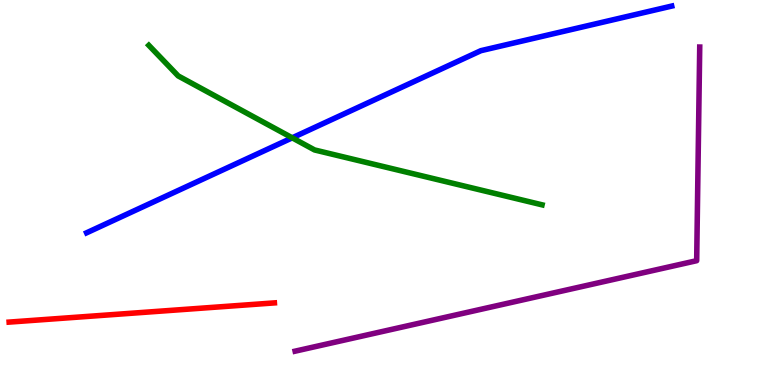[{'lines': ['blue', 'red'], 'intersections': []}, {'lines': ['green', 'red'], 'intersections': []}, {'lines': ['purple', 'red'], 'intersections': []}, {'lines': ['blue', 'green'], 'intersections': [{'x': 3.77, 'y': 6.42}]}, {'lines': ['blue', 'purple'], 'intersections': []}, {'lines': ['green', 'purple'], 'intersections': []}]